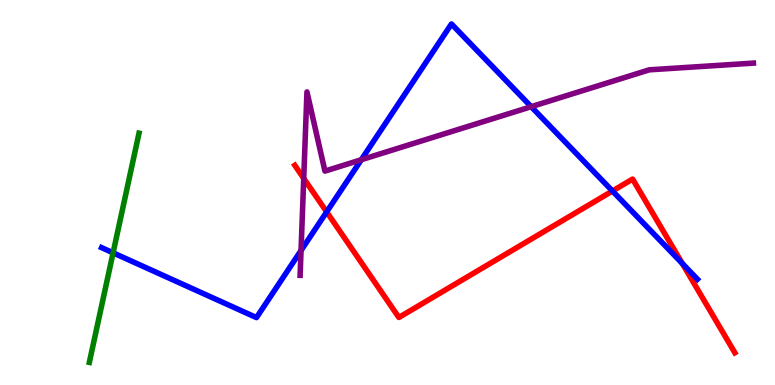[{'lines': ['blue', 'red'], 'intersections': [{'x': 4.22, 'y': 4.5}, {'x': 7.9, 'y': 5.04}, {'x': 8.8, 'y': 3.16}]}, {'lines': ['green', 'red'], 'intersections': []}, {'lines': ['purple', 'red'], 'intersections': [{'x': 3.92, 'y': 5.37}]}, {'lines': ['blue', 'green'], 'intersections': [{'x': 1.46, 'y': 3.43}]}, {'lines': ['blue', 'purple'], 'intersections': [{'x': 3.88, 'y': 3.49}, {'x': 4.66, 'y': 5.85}, {'x': 6.85, 'y': 7.23}]}, {'lines': ['green', 'purple'], 'intersections': []}]